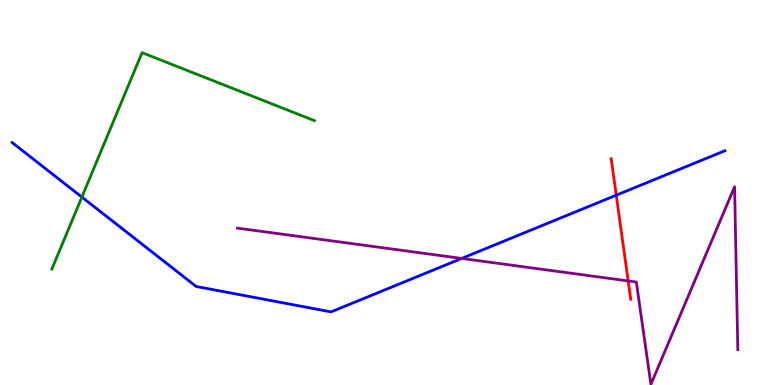[{'lines': ['blue', 'red'], 'intersections': [{'x': 7.95, 'y': 4.93}]}, {'lines': ['green', 'red'], 'intersections': []}, {'lines': ['purple', 'red'], 'intersections': [{'x': 8.11, 'y': 2.7}]}, {'lines': ['blue', 'green'], 'intersections': [{'x': 1.06, 'y': 4.88}]}, {'lines': ['blue', 'purple'], 'intersections': [{'x': 5.96, 'y': 3.29}]}, {'lines': ['green', 'purple'], 'intersections': []}]